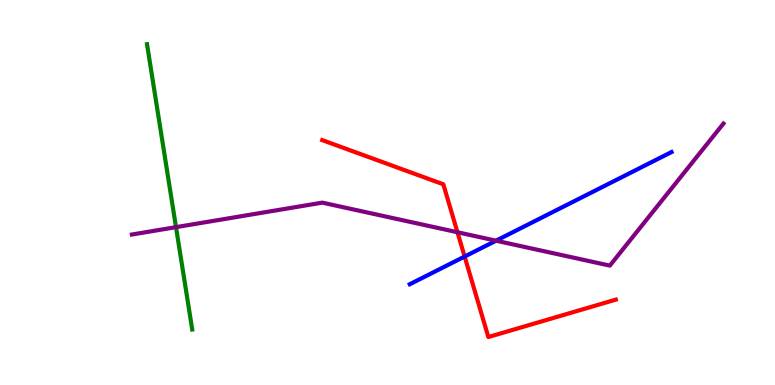[{'lines': ['blue', 'red'], 'intersections': [{'x': 6.0, 'y': 3.34}]}, {'lines': ['green', 'red'], 'intersections': []}, {'lines': ['purple', 'red'], 'intersections': [{'x': 5.9, 'y': 3.97}]}, {'lines': ['blue', 'green'], 'intersections': []}, {'lines': ['blue', 'purple'], 'intersections': [{'x': 6.4, 'y': 3.75}]}, {'lines': ['green', 'purple'], 'intersections': [{'x': 2.27, 'y': 4.1}]}]